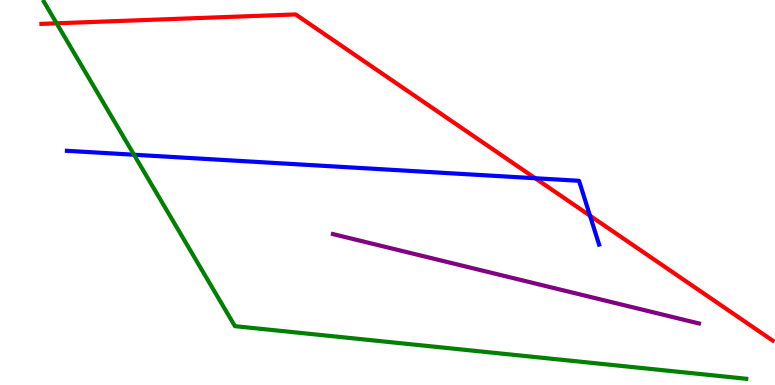[{'lines': ['blue', 'red'], 'intersections': [{'x': 6.91, 'y': 5.37}, {'x': 7.61, 'y': 4.4}]}, {'lines': ['green', 'red'], 'intersections': [{'x': 0.731, 'y': 9.39}]}, {'lines': ['purple', 'red'], 'intersections': []}, {'lines': ['blue', 'green'], 'intersections': [{'x': 1.73, 'y': 5.98}]}, {'lines': ['blue', 'purple'], 'intersections': []}, {'lines': ['green', 'purple'], 'intersections': []}]